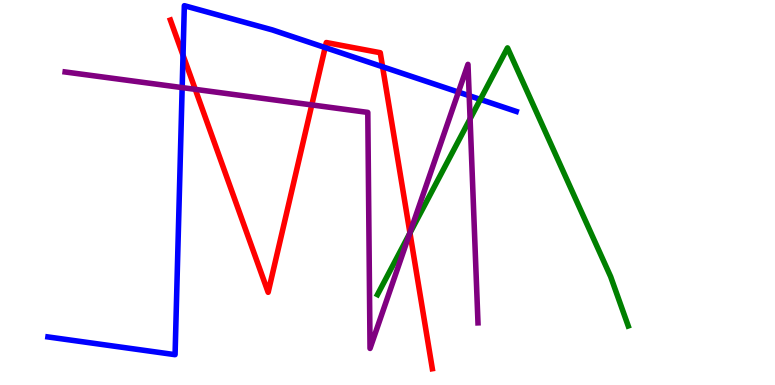[{'lines': ['blue', 'red'], 'intersections': [{'x': 2.36, 'y': 8.56}, {'x': 4.2, 'y': 8.76}, {'x': 4.94, 'y': 8.27}]}, {'lines': ['green', 'red'], 'intersections': [{'x': 5.29, 'y': 3.95}]}, {'lines': ['purple', 'red'], 'intersections': [{'x': 2.52, 'y': 7.68}, {'x': 4.02, 'y': 7.27}, {'x': 5.29, 'y': 3.95}]}, {'lines': ['blue', 'green'], 'intersections': [{'x': 6.2, 'y': 7.42}]}, {'lines': ['blue', 'purple'], 'intersections': [{'x': 2.35, 'y': 7.72}, {'x': 5.92, 'y': 7.61}, {'x': 6.05, 'y': 7.51}]}, {'lines': ['green', 'purple'], 'intersections': [{'x': 5.29, 'y': 3.93}, {'x': 6.07, 'y': 6.91}]}]